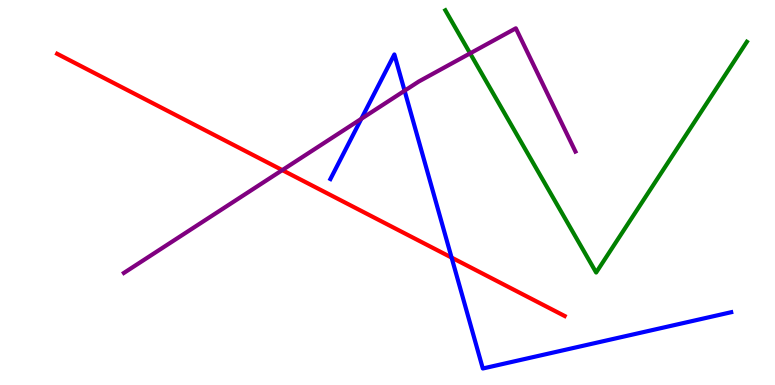[{'lines': ['blue', 'red'], 'intersections': [{'x': 5.83, 'y': 3.31}]}, {'lines': ['green', 'red'], 'intersections': []}, {'lines': ['purple', 'red'], 'intersections': [{'x': 3.64, 'y': 5.58}]}, {'lines': ['blue', 'green'], 'intersections': []}, {'lines': ['blue', 'purple'], 'intersections': [{'x': 4.66, 'y': 6.91}, {'x': 5.22, 'y': 7.64}]}, {'lines': ['green', 'purple'], 'intersections': [{'x': 6.07, 'y': 8.61}]}]